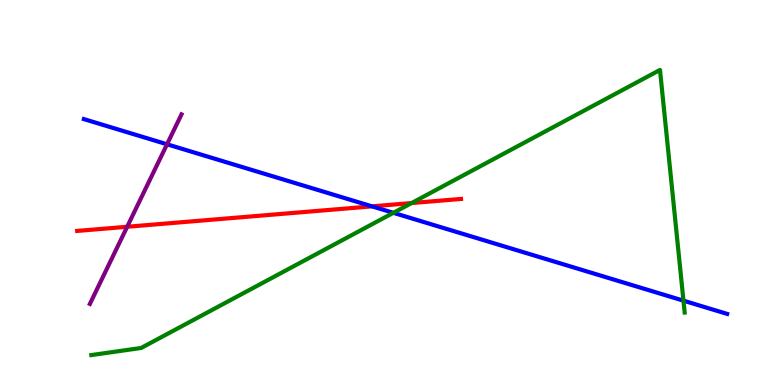[{'lines': ['blue', 'red'], 'intersections': [{'x': 4.8, 'y': 4.64}]}, {'lines': ['green', 'red'], 'intersections': [{'x': 5.31, 'y': 4.73}]}, {'lines': ['purple', 'red'], 'intersections': [{'x': 1.64, 'y': 4.11}]}, {'lines': ['blue', 'green'], 'intersections': [{'x': 5.08, 'y': 4.47}, {'x': 8.82, 'y': 2.19}]}, {'lines': ['blue', 'purple'], 'intersections': [{'x': 2.16, 'y': 6.25}]}, {'lines': ['green', 'purple'], 'intersections': []}]